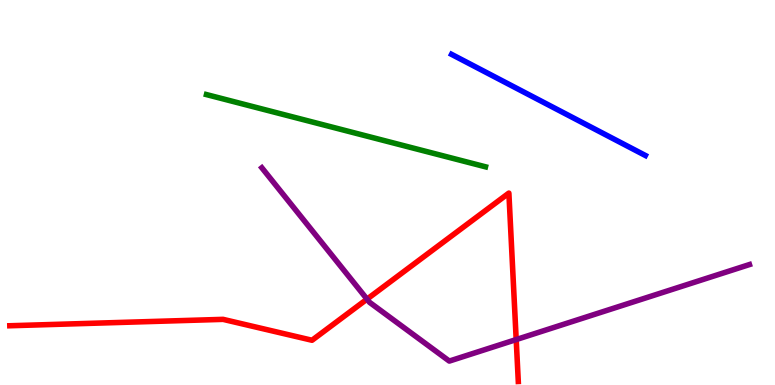[{'lines': ['blue', 'red'], 'intersections': []}, {'lines': ['green', 'red'], 'intersections': []}, {'lines': ['purple', 'red'], 'intersections': [{'x': 4.74, 'y': 2.23}, {'x': 6.66, 'y': 1.18}]}, {'lines': ['blue', 'green'], 'intersections': []}, {'lines': ['blue', 'purple'], 'intersections': []}, {'lines': ['green', 'purple'], 'intersections': []}]